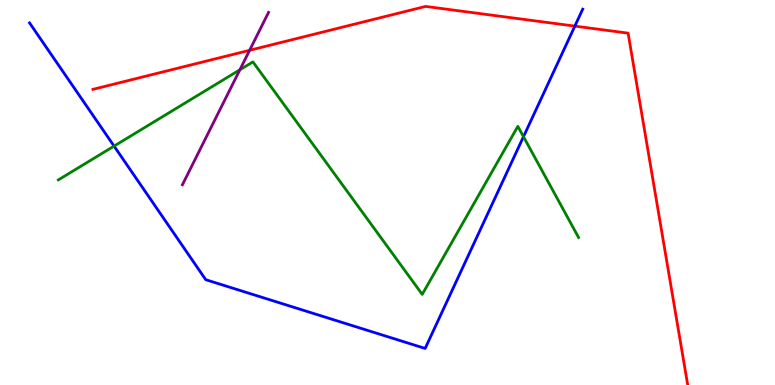[{'lines': ['blue', 'red'], 'intersections': [{'x': 7.42, 'y': 9.32}]}, {'lines': ['green', 'red'], 'intersections': []}, {'lines': ['purple', 'red'], 'intersections': [{'x': 3.22, 'y': 8.69}]}, {'lines': ['blue', 'green'], 'intersections': [{'x': 1.47, 'y': 6.21}, {'x': 6.75, 'y': 6.45}]}, {'lines': ['blue', 'purple'], 'intersections': []}, {'lines': ['green', 'purple'], 'intersections': [{'x': 3.1, 'y': 8.19}]}]